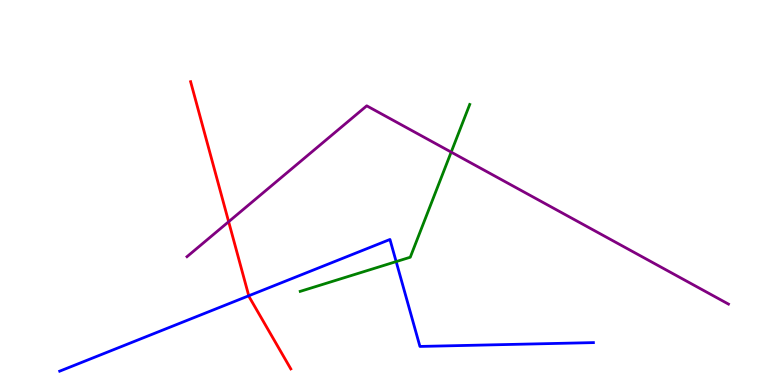[{'lines': ['blue', 'red'], 'intersections': [{'x': 3.21, 'y': 2.32}]}, {'lines': ['green', 'red'], 'intersections': []}, {'lines': ['purple', 'red'], 'intersections': [{'x': 2.95, 'y': 4.24}]}, {'lines': ['blue', 'green'], 'intersections': [{'x': 5.11, 'y': 3.21}]}, {'lines': ['blue', 'purple'], 'intersections': []}, {'lines': ['green', 'purple'], 'intersections': [{'x': 5.82, 'y': 6.05}]}]